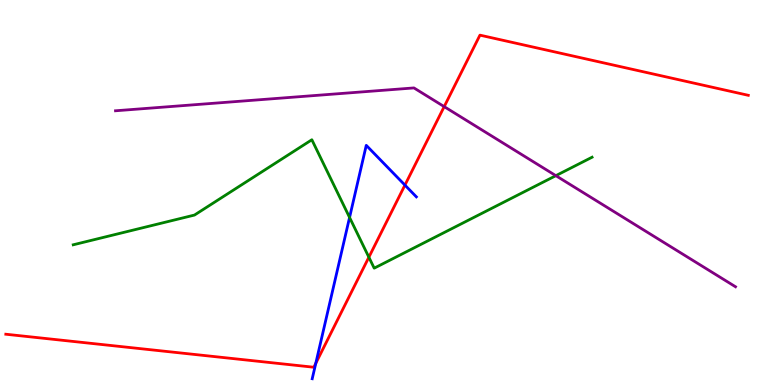[{'lines': ['blue', 'red'], 'intersections': [{'x': 4.07, 'y': 0.563}, {'x': 5.22, 'y': 5.19}]}, {'lines': ['green', 'red'], 'intersections': [{'x': 4.76, 'y': 3.32}]}, {'lines': ['purple', 'red'], 'intersections': [{'x': 5.73, 'y': 7.23}]}, {'lines': ['blue', 'green'], 'intersections': [{'x': 4.51, 'y': 4.35}]}, {'lines': ['blue', 'purple'], 'intersections': []}, {'lines': ['green', 'purple'], 'intersections': [{'x': 7.17, 'y': 5.44}]}]